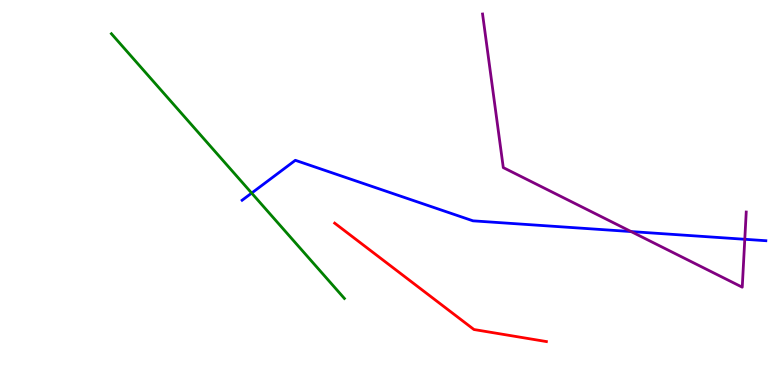[{'lines': ['blue', 'red'], 'intersections': []}, {'lines': ['green', 'red'], 'intersections': []}, {'lines': ['purple', 'red'], 'intersections': []}, {'lines': ['blue', 'green'], 'intersections': [{'x': 3.25, 'y': 4.98}]}, {'lines': ['blue', 'purple'], 'intersections': [{'x': 8.14, 'y': 3.99}, {'x': 9.61, 'y': 3.78}]}, {'lines': ['green', 'purple'], 'intersections': []}]